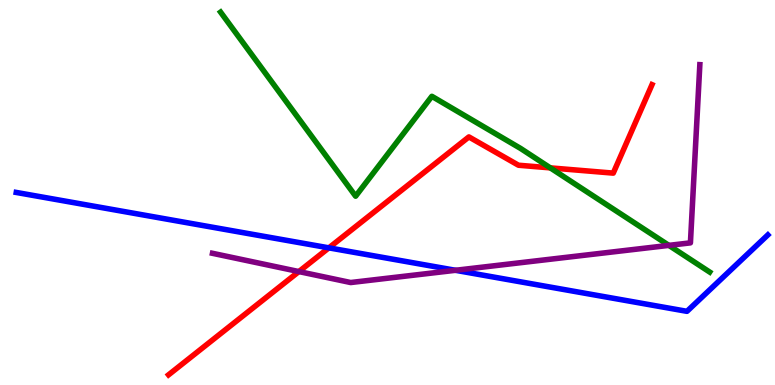[{'lines': ['blue', 'red'], 'intersections': [{'x': 4.24, 'y': 3.56}]}, {'lines': ['green', 'red'], 'intersections': [{'x': 7.1, 'y': 5.64}]}, {'lines': ['purple', 'red'], 'intersections': [{'x': 3.86, 'y': 2.95}]}, {'lines': ['blue', 'green'], 'intersections': []}, {'lines': ['blue', 'purple'], 'intersections': [{'x': 5.88, 'y': 2.98}]}, {'lines': ['green', 'purple'], 'intersections': [{'x': 8.63, 'y': 3.63}]}]